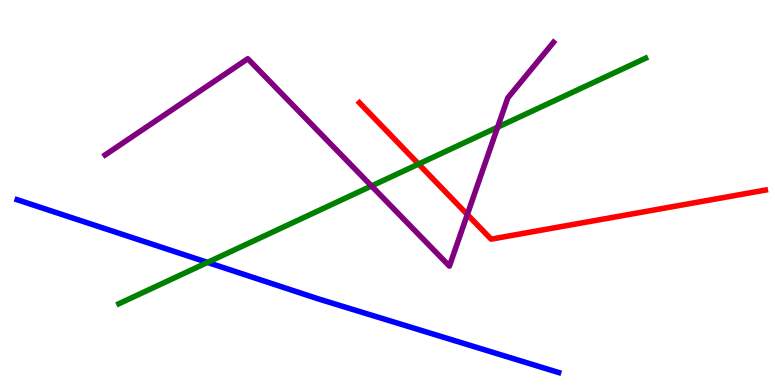[{'lines': ['blue', 'red'], 'intersections': []}, {'lines': ['green', 'red'], 'intersections': [{'x': 5.4, 'y': 5.74}]}, {'lines': ['purple', 'red'], 'intersections': [{'x': 6.03, 'y': 4.43}]}, {'lines': ['blue', 'green'], 'intersections': [{'x': 2.68, 'y': 3.18}]}, {'lines': ['blue', 'purple'], 'intersections': []}, {'lines': ['green', 'purple'], 'intersections': [{'x': 4.79, 'y': 5.17}, {'x': 6.42, 'y': 6.7}]}]